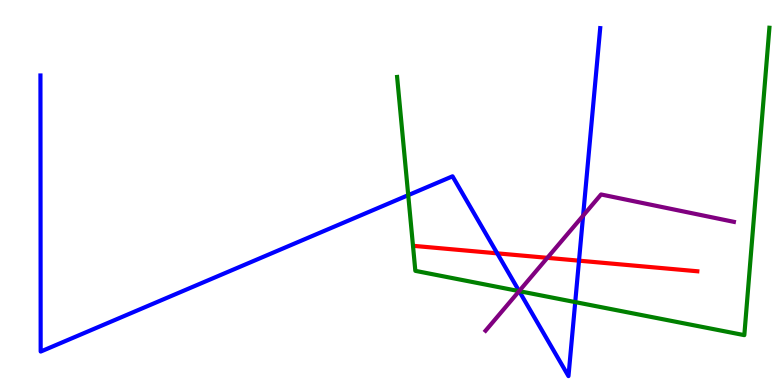[{'lines': ['blue', 'red'], 'intersections': [{'x': 6.42, 'y': 3.42}, {'x': 7.47, 'y': 3.23}]}, {'lines': ['green', 'red'], 'intersections': []}, {'lines': ['purple', 'red'], 'intersections': [{'x': 7.06, 'y': 3.3}]}, {'lines': ['blue', 'green'], 'intersections': [{'x': 5.27, 'y': 4.93}, {'x': 6.7, 'y': 2.44}, {'x': 7.42, 'y': 2.15}]}, {'lines': ['blue', 'purple'], 'intersections': [{'x': 6.7, 'y': 2.44}, {'x': 7.52, 'y': 4.4}]}, {'lines': ['green', 'purple'], 'intersections': [{'x': 6.7, 'y': 2.44}]}]